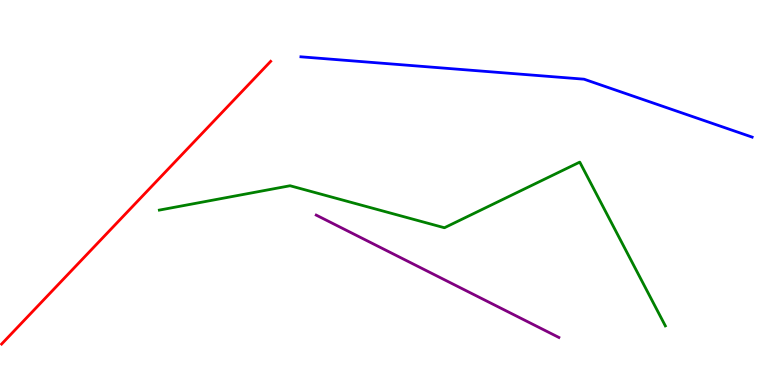[{'lines': ['blue', 'red'], 'intersections': []}, {'lines': ['green', 'red'], 'intersections': []}, {'lines': ['purple', 'red'], 'intersections': []}, {'lines': ['blue', 'green'], 'intersections': []}, {'lines': ['blue', 'purple'], 'intersections': []}, {'lines': ['green', 'purple'], 'intersections': []}]